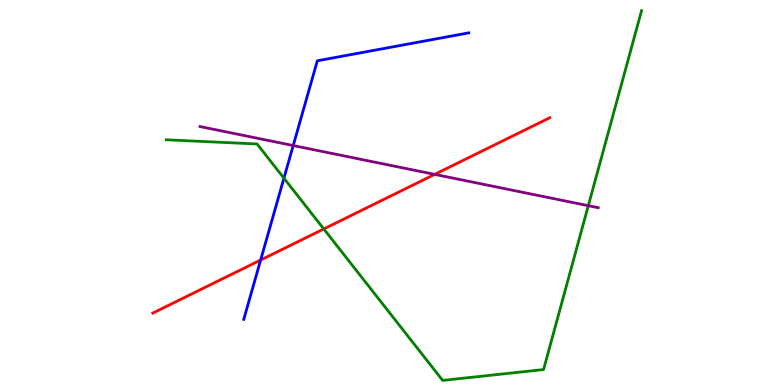[{'lines': ['blue', 'red'], 'intersections': [{'x': 3.36, 'y': 3.25}]}, {'lines': ['green', 'red'], 'intersections': [{'x': 4.18, 'y': 4.05}]}, {'lines': ['purple', 'red'], 'intersections': [{'x': 5.61, 'y': 5.47}]}, {'lines': ['blue', 'green'], 'intersections': [{'x': 3.66, 'y': 5.37}]}, {'lines': ['blue', 'purple'], 'intersections': [{'x': 3.78, 'y': 6.22}]}, {'lines': ['green', 'purple'], 'intersections': [{'x': 7.59, 'y': 4.66}]}]